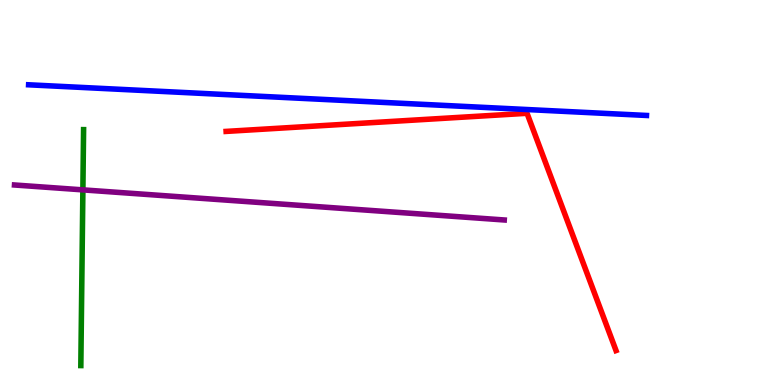[{'lines': ['blue', 'red'], 'intersections': []}, {'lines': ['green', 'red'], 'intersections': []}, {'lines': ['purple', 'red'], 'intersections': []}, {'lines': ['blue', 'green'], 'intersections': []}, {'lines': ['blue', 'purple'], 'intersections': []}, {'lines': ['green', 'purple'], 'intersections': [{'x': 1.07, 'y': 5.07}]}]